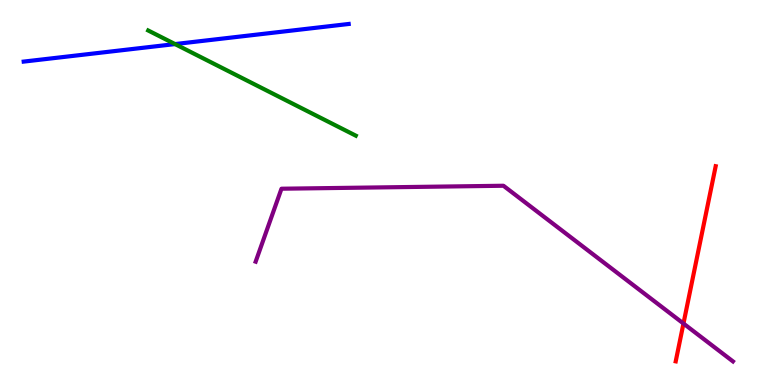[{'lines': ['blue', 'red'], 'intersections': []}, {'lines': ['green', 'red'], 'intersections': []}, {'lines': ['purple', 'red'], 'intersections': [{'x': 8.82, 'y': 1.6}]}, {'lines': ['blue', 'green'], 'intersections': [{'x': 2.26, 'y': 8.86}]}, {'lines': ['blue', 'purple'], 'intersections': []}, {'lines': ['green', 'purple'], 'intersections': []}]